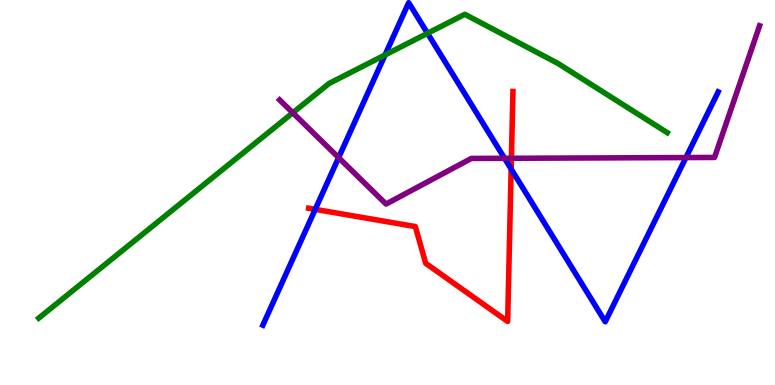[{'lines': ['blue', 'red'], 'intersections': [{'x': 4.07, 'y': 4.56}, {'x': 6.6, 'y': 5.61}]}, {'lines': ['green', 'red'], 'intersections': []}, {'lines': ['purple', 'red'], 'intersections': [{'x': 6.6, 'y': 5.89}]}, {'lines': ['blue', 'green'], 'intersections': [{'x': 4.97, 'y': 8.57}, {'x': 5.52, 'y': 9.13}]}, {'lines': ['blue', 'purple'], 'intersections': [{'x': 4.37, 'y': 5.91}, {'x': 6.51, 'y': 5.89}, {'x': 8.85, 'y': 5.91}]}, {'lines': ['green', 'purple'], 'intersections': [{'x': 3.78, 'y': 7.07}]}]